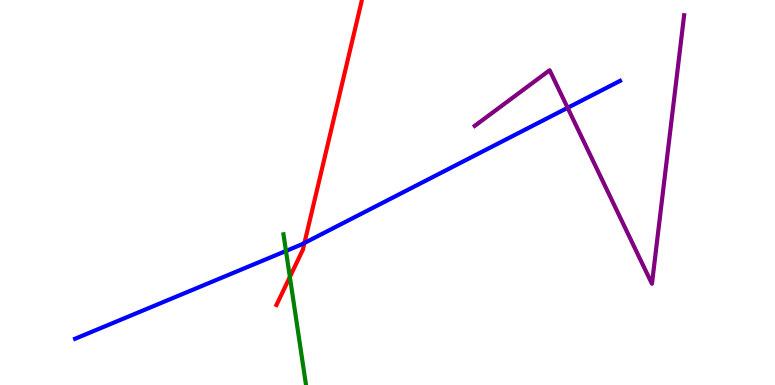[{'lines': ['blue', 'red'], 'intersections': [{'x': 3.93, 'y': 3.69}]}, {'lines': ['green', 'red'], 'intersections': [{'x': 3.74, 'y': 2.81}]}, {'lines': ['purple', 'red'], 'intersections': []}, {'lines': ['blue', 'green'], 'intersections': [{'x': 3.69, 'y': 3.48}]}, {'lines': ['blue', 'purple'], 'intersections': [{'x': 7.32, 'y': 7.2}]}, {'lines': ['green', 'purple'], 'intersections': []}]